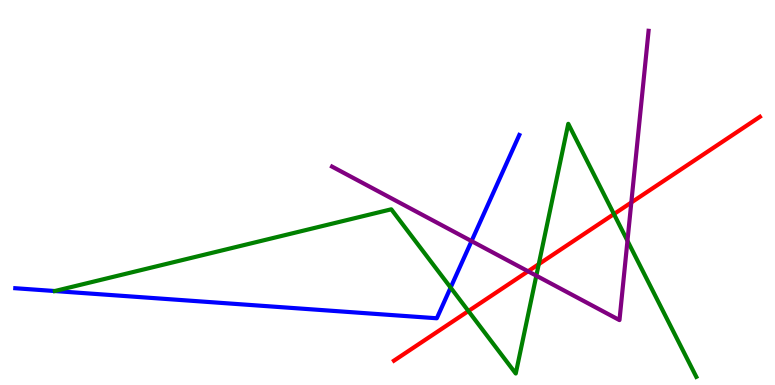[{'lines': ['blue', 'red'], 'intersections': []}, {'lines': ['green', 'red'], 'intersections': [{'x': 6.04, 'y': 1.92}, {'x': 6.95, 'y': 3.14}, {'x': 7.92, 'y': 4.44}]}, {'lines': ['purple', 'red'], 'intersections': [{'x': 6.81, 'y': 2.95}, {'x': 8.15, 'y': 4.74}]}, {'lines': ['blue', 'green'], 'intersections': [{'x': 5.81, 'y': 2.53}]}, {'lines': ['blue', 'purple'], 'intersections': [{'x': 6.08, 'y': 3.74}]}, {'lines': ['green', 'purple'], 'intersections': [{'x': 6.92, 'y': 2.84}, {'x': 8.1, 'y': 3.75}]}]